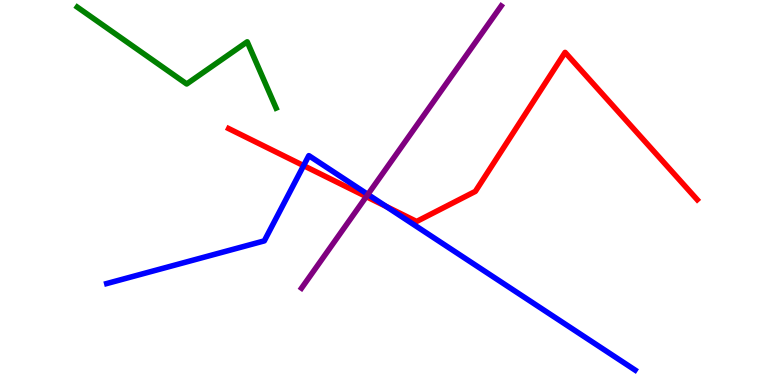[{'lines': ['blue', 'red'], 'intersections': [{'x': 3.92, 'y': 5.7}, {'x': 4.98, 'y': 4.64}]}, {'lines': ['green', 'red'], 'intersections': []}, {'lines': ['purple', 'red'], 'intersections': [{'x': 4.73, 'y': 4.89}]}, {'lines': ['blue', 'green'], 'intersections': []}, {'lines': ['blue', 'purple'], 'intersections': [{'x': 4.75, 'y': 4.95}]}, {'lines': ['green', 'purple'], 'intersections': []}]